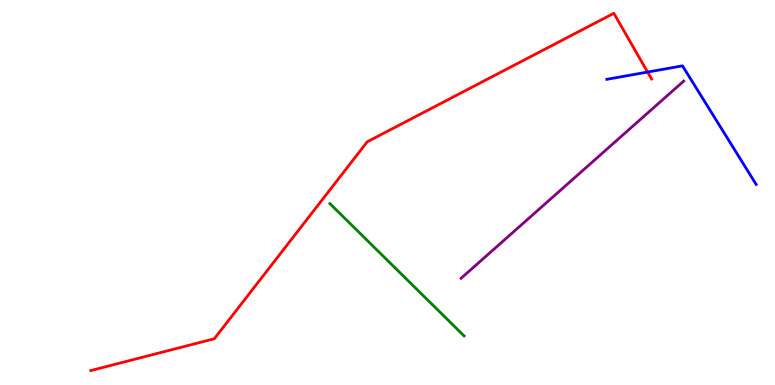[{'lines': ['blue', 'red'], 'intersections': [{'x': 8.36, 'y': 8.13}]}, {'lines': ['green', 'red'], 'intersections': []}, {'lines': ['purple', 'red'], 'intersections': []}, {'lines': ['blue', 'green'], 'intersections': []}, {'lines': ['blue', 'purple'], 'intersections': []}, {'lines': ['green', 'purple'], 'intersections': []}]